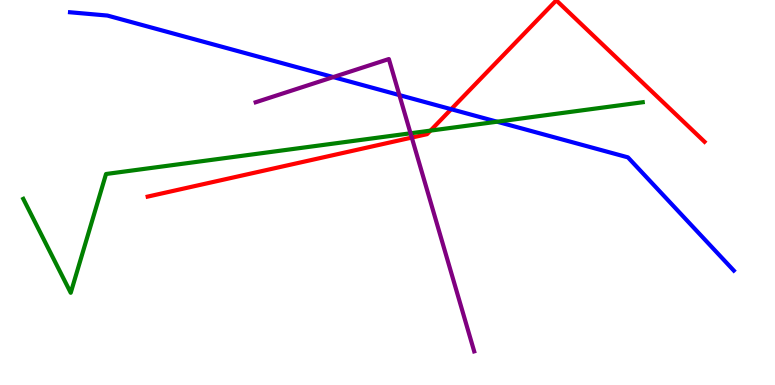[{'lines': ['blue', 'red'], 'intersections': [{'x': 5.82, 'y': 7.16}]}, {'lines': ['green', 'red'], 'intersections': [{'x': 5.55, 'y': 6.61}]}, {'lines': ['purple', 'red'], 'intersections': [{'x': 5.31, 'y': 6.43}]}, {'lines': ['blue', 'green'], 'intersections': [{'x': 6.41, 'y': 6.84}]}, {'lines': ['blue', 'purple'], 'intersections': [{'x': 4.3, 'y': 8.0}, {'x': 5.15, 'y': 7.53}]}, {'lines': ['green', 'purple'], 'intersections': [{'x': 5.3, 'y': 6.54}]}]